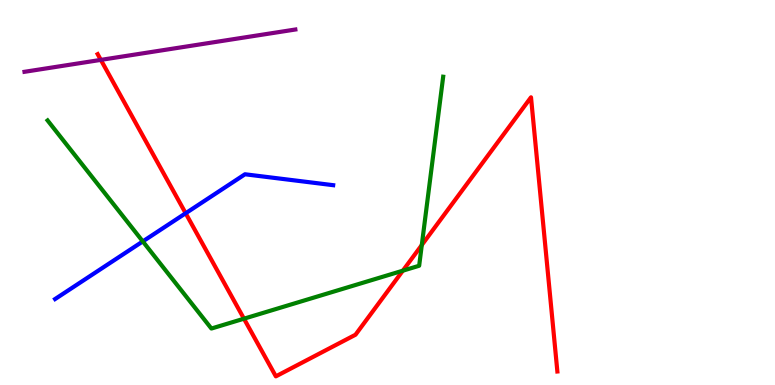[{'lines': ['blue', 'red'], 'intersections': [{'x': 2.4, 'y': 4.46}]}, {'lines': ['green', 'red'], 'intersections': [{'x': 3.15, 'y': 1.72}, {'x': 5.2, 'y': 2.97}, {'x': 5.44, 'y': 3.64}]}, {'lines': ['purple', 'red'], 'intersections': [{'x': 1.3, 'y': 8.44}]}, {'lines': ['blue', 'green'], 'intersections': [{'x': 1.84, 'y': 3.73}]}, {'lines': ['blue', 'purple'], 'intersections': []}, {'lines': ['green', 'purple'], 'intersections': []}]